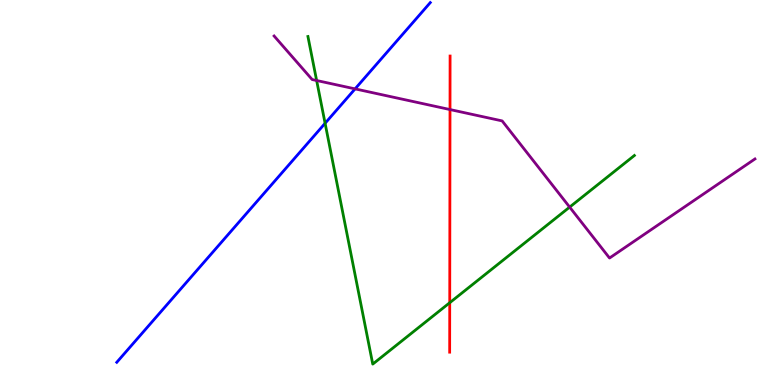[{'lines': ['blue', 'red'], 'intersections': []}, {'lines': ['green', 'red'], 'intersections': [{'x': 5.8, 'y': 2.14}]}, {'lines': ['purple', 'red'], 'intersections': [{'x': 5.81, 'y': 7.15}]}, {'lines': ['blue', 'green'], 'intersections': [{'x': 4.19, 'y': 6.8}]}, {'lines': ['blue', 'purple'], 'intersections': [{'x': 4.58, 'y': 7.69}]}, {'lines': ['green', 'purple'], 'intersections': [{'x': 4.09, 'y': 7.91}, {'x': 7.35, 'y': 4.62}]}]